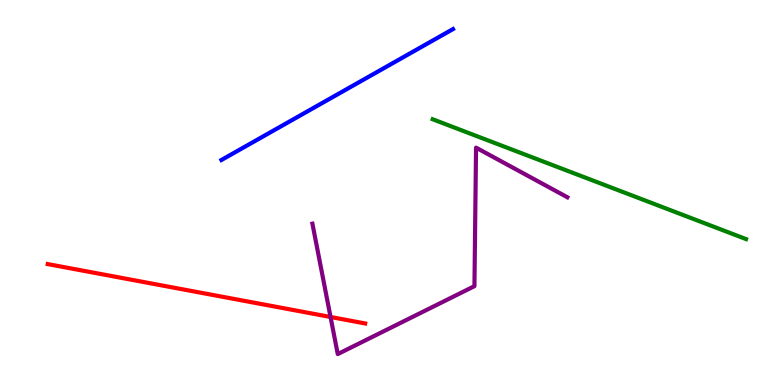[{'lines': ['blue', 'red'], 'intersections': []}, {'lines': ['green', 'red'], 'intersections': []}, {'lines': ['purple', 'red'], 'intersections': [{'x': 4.27, 'y': 1.77}]}, {'lines': ['blue', 'green'], 'intersections': []}, {'lines': ['blue', 'purple'], 'intersections': []}, {'lines': ['green', 'purple'], 'intersections': []}]